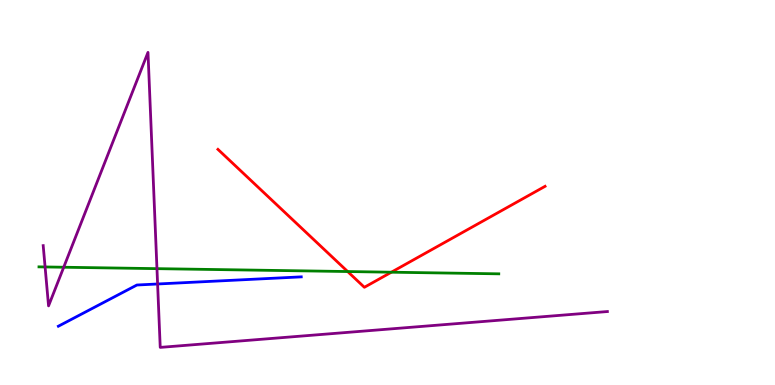[{'lines': ['blue', 'red'], 'intersections': []}, {'lines': ['green', 'red'], 'intersections': [{'x': 4.49, 'y': 2.95}, {'x': 5.05, 'y': 2.93}]}, {'lines': ['purple', 'red'], 'intersections': []}, {'lines': ['blue', 'green'], 'intersections': []}, {'lines': ['blue', 'purple'], 'intersections': [{'x': 2.03, 'y': 2.62}]}, {'lines': ['green', 'purple'], 'intersections': [{'x': 0.582, 'y': 3.07}, {'x': 0.822, 'y': 3.06}, {'x': 2.03, 'y': 3.02}]}]